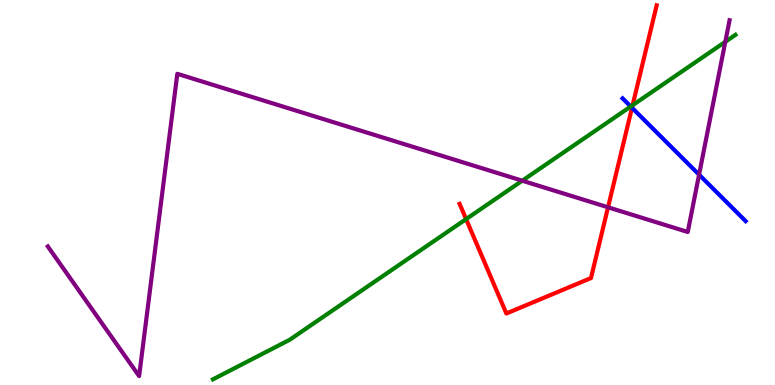[{'lines': ['blue', 'red'], 'intersections': [{'x': 8.15, 'y': 7.2}]}, {'lines': ['green', 'red'], 'intersections': [{'x': 6.01, 'y': 4.31}, {'x': 8.16, 'y': 7.27}]}, {'lines': ['purple', 'red'], 'intersections': [{'x': 7.85, 'y': 4.62}]}, {'lines': ['blue', 'green'], 'intersections': [{'x': 8.14, 'y': 7.23}]}, {'lines': ['blue', 'purple'], 'intersections': [{'x': 9.02, 'y': 5.46}]}, {'lines': ['green', 'purple'], 'intersections': [{'x': 6.74, 'y': 5.31}, {'x': 9.36, 'y': 8.91}]}]